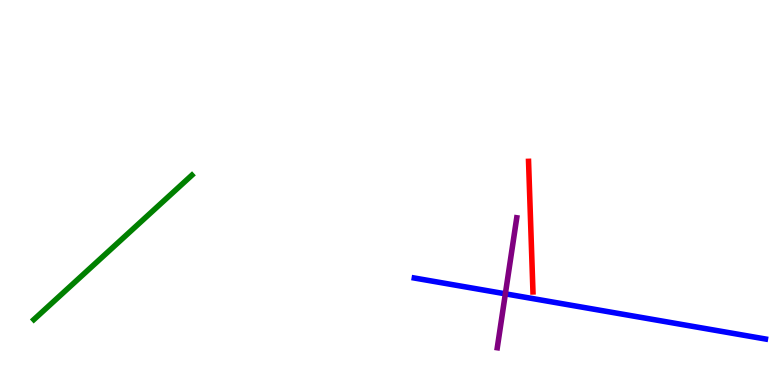[{'lines': ['blue', 'red'], 'intersections': []}, {'lines': ['green', 'red'], 'intersections': []}, {'lines': ['purple', 'red'], 'intersections': []}, {'lines': ['blue', 'green'], 'intersections': []}, {'lines': ['blue', 'purple'], 'intersections': [{'x': 6.52, 'y': 2.37}]}, {'lines': ['green', 'purple'], 'intersections': []}]